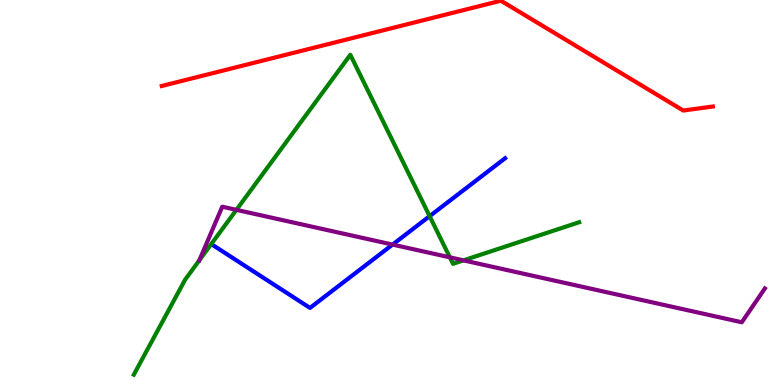[{'lines': ['blue', 'red'], 'intersections': []}, {'lines': ['green', 'red'], 'intersections': []}, {'lines': ['purple', 'red'], 'intersections': []}, {'lines': ['blue', 'green'], 'intersections': [{'x': 5.54, 'y': 4.39}]}, {'lines': ['blue', 'purple'], 'intersections': [{'x': 5.07, 'y': 3.65}]}, {'lines': ['green', 'purple'], 'intersections': [{'x': 2.57, 'y': 3.24}, {'x': 3.05, 'y': 4.55}, {'x': 5.8, 'y': 3.32}, {'x': 5.98, 'y': 3.24}]}]